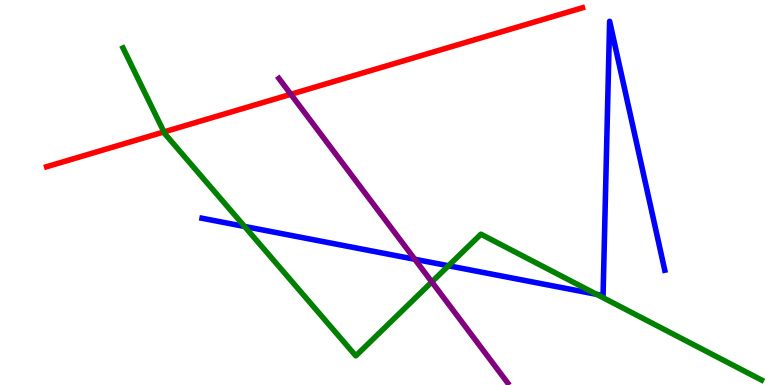[{'lines': ['blue', 'red'], 'intersections': []}, {'lines': ['green', 'red'], 'intersections': [{'x': 2.12, 'y': 6.57}]}, {'lines': ['purple', 'red'], 'intersections': [{'x': 3.75, 'y': 7.55}]}, {'lines': ['blue', 'green'], 'intersections': [{'x': 3.16, 'y': 4.12}, {'x': 5.79, 'y': 3.1}, {'x': 7.7, 'y': 2.36}]}, {'lines': ['blue', 'purple'], 'intersections': [{'x': 5.35, 'y': 3.27}]}, {'lines': ['green', 'purple'], 'intersections': [{'x': 5.57, 'y': 2.68}]}]